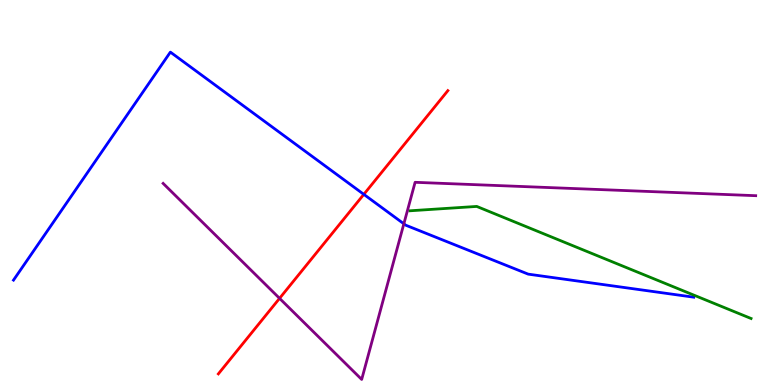[{'lines': ['blue', 'red'], 'intersections': [{'x': 4.69, 'y': 4.95}]}, {'lines': ['green', 'red'], 'intersections': []}, {'lines': ['purple', 'red'], 'intersections': [{'x': 3.61, 'y': 2.25}]}, {'lines': ['blue', 'green'], 'intersections': []}, {'lines': ['blue', 'purple'], 'intersections': [{'x': 5.21, 'y': 4.19}]}, {'lines': ['green', 'purple'], 'intersections': []}]